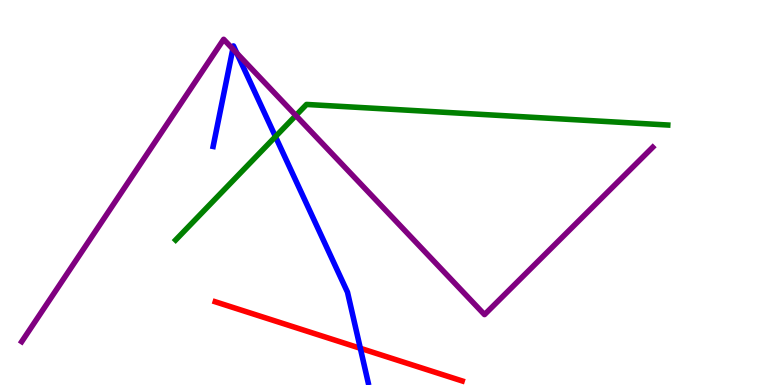[{'lines': ['blue', 'red'], 'intersections': [{'x': 4.65, 'y': 0.954}]}, {'lines': ['green', 'red'], 'intersections': []}, {'lines': ['purple', 'red'], 'intersections': []}, {'lines': ['blue', 'green'], 'intersections': [{'x': 3.55, 'y': 6.45}]}, {'lines': ['blue', 'purple'], 'intersections': [{'x': 3.0, 'y': 8.73}, {'x': 3.06, 'y': 8.62}]}, {'lines': ['green', 'purple'], 'intersections': [{'x': 3.82, 'y': 7.0}]}]